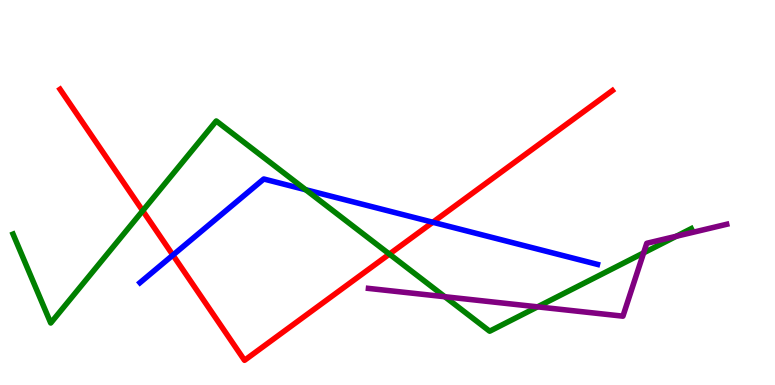[{'lines': ['blue', 'red'], 'intersections': [{'x': 2.23, 'y': 3.37}, {'x': 5.58, 'y': 4.23}]}, {'lines': ['green', 'red'], 'intersections': [{'x': 1.84, 'y': 4.53}, {'x': 5.02, 'y': 3.4}]}, {'lines': ['purple', 'red'], 'intersections': []}, {'lines': ['blue', 'green'], 'intersections': [{'x': 3.94, 'y': 5.07}]}, {'lines': ['blue', 'purple'], 'intersections': []}, {'lines': ['green', 'purple'], 'intersections': [{'x': 5.74, 'y': 2.29}, {'x': 6.94, 'y': 2.03}, {'x': 8.3, 'y': 3.43}, {'x': 8.73, 'y': 3.86}]}]